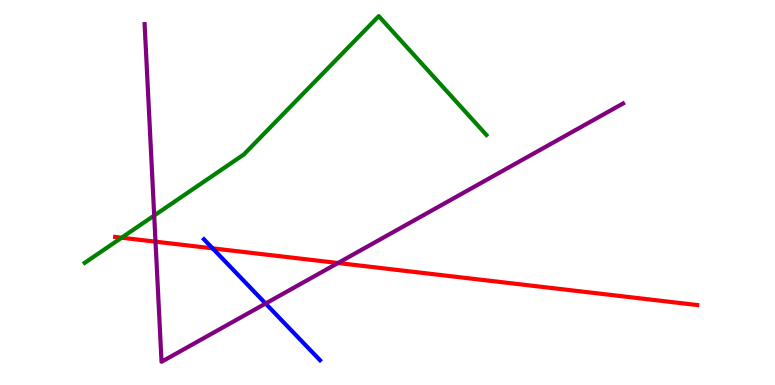[{'lines': ['blue', 'red'], 'intersections': [{'x': 2.74, 'y': 3.55}]}, {'lines': ['green', 'red'], 'intersections': [{'x': 1.57, 'y': 3.83}]}, {'lines': ['purple', 'red'], 'intersections': [{'x': 2.01, 'y': 3.72}, {'x': 4.36, 'y': 3.17}]}, {'lines': ['blue', 'green'], 'intersections': []}, {'lines': ['blue', 'purple'], 'intersections': [{'x': 3.43, 'y': 2.12}]}, {'lines': ['green', 'purple'], 'intersections': [{'x': 1.99, 'y': 4.4}]}]